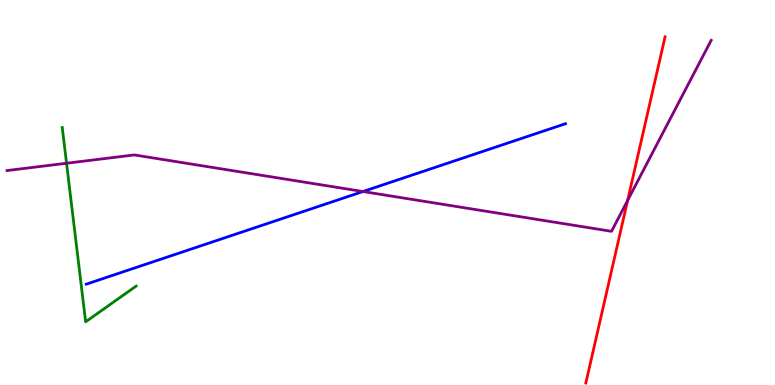[{'lines': ['blue', 'red'], 'intersections': []}, {'lines': ['green', 'red'], 'intersections': []}, {'lines': ['purple', 'red'], 'intersections': [{'x': 8.1, 'y': 4.79}]}, {'lines': ['blue', 'green'], 'intersections': []}, {'lines': ['blue', 'purple'], 'intersections': [{'x': 4.68, 'y': 5.03}]}, {'lines': ['green', 'purple'], 'intersections': [{'x': 0.859, 'y': 5.76}]}]